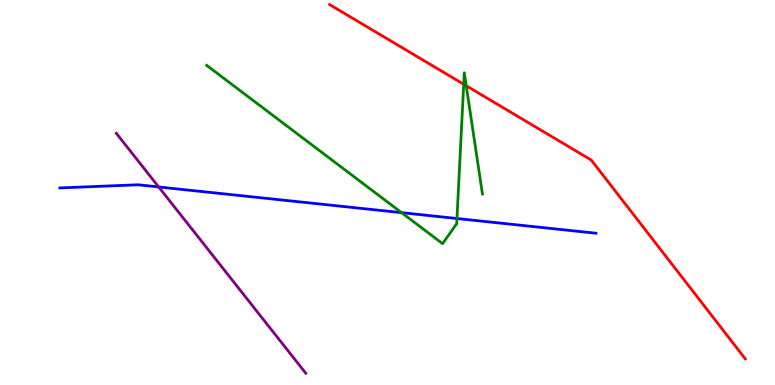[{'lines': ['blue', 'red'], 'intersections': []}, {'lines': ['green', 'red'], 'intersections': [{'x': 5.98, 'y': 7.81}, {'x': 6.02, 'y': 7.77}]}, {'lines': ['purple', 'red'], 'intersections': []}, {'lines': ['blue', 'green'], 'intersections': [{'x': 5.18, 'y': 4.48}, {'x': 5.9, 'y': 4.32}]}, {'lines': ['blue', 'purple'], 'intersections': [{'x': 2.05, 'y': 5.14}]}, {'lines': ['green', 'purple'], 'intersections': []}]